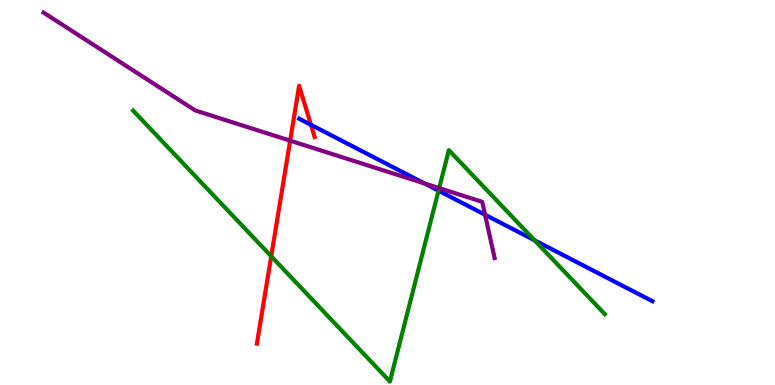[{'lines': ['blue', 'red'], 'intersections': [{'x': 4.01, 'y': 6.76}]}, {'lines': ['green', 'red'], 'intersections': [{'x': 3.5, 'y': 3.34}]}, {'lines': ['purple', 'red'], 'intersections': [{'x': 3.74, 'y': 6.35}]}, {'lines': ['blue', 'green'], 'intersections': [{'x': 5.66, 'y': 5.05}, {'x': 6.9, 'y': 3.76}]}, {'lines': ['blue', 'purple'], 'intersections': [{'x': 5.48, 'y': 5.23}, {'x': 6.26, 'y': 4.42}]}, {'lines': ['green', 'purple'], 'intersections': [{'x': 5.67, 'y': 5.11}]}]